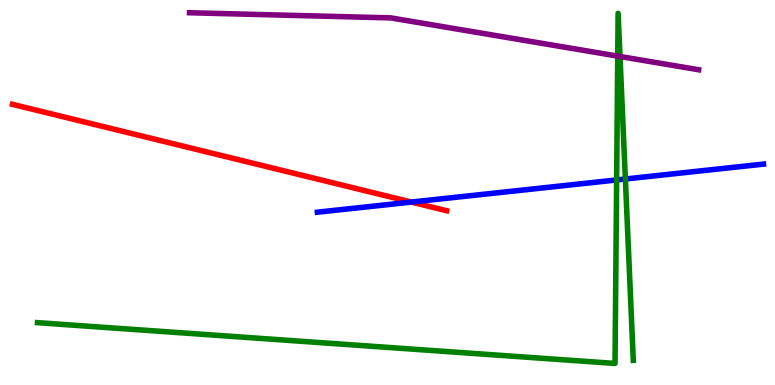[{'lines': ['blue', 'red'], 'intersections': [{'x': 5.31, 'y': 4.75}]}, {'lines': ['green', 'red'], 'intersections': []}, {'lines': ['purple', 'red'], 'intersections': []}, {'lines': ['blue', 'green'], 'intersections': [{'x': 7.96, 'y': 5.33}, {'x': 8.07, 'y': 5.35}]}, {'lines': ['blue', 'purple'], 'intersections': []}, {'lines': ['green', 'purple'], 'intersections': [{'x': 7.97, 'y': 8.54}, {'x': 8.0, 'y': 8.53}]}]